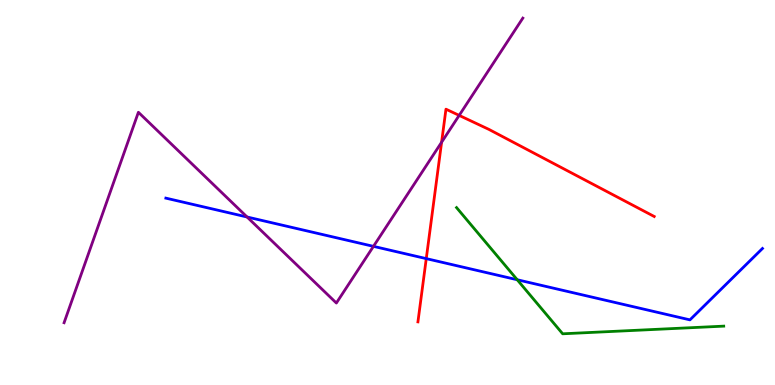[{'lines': ['blue', 'red'], 'intersections': [{'x': 5.5, 'y': 3.28}]}, {'lines': ['green', 'red'], 'intersections': []}, {'lines': ['purple', 'red'], 'intersections': [{'x': 5.7, 'y': 6.31}, {'x': 5.92, 'y': 7.0}]}, {'lines': ['blue', 'green'], 'intersections': [{'x': 6.67, 'y': 2.73}]}, {'lines': ['blue', 'purple'], 'intersections': [{'x': 3.19, 'y': 4.36}, {'x': 4.82, 'y': 3.6}]}, {'lines': ['green', 'purple'], 'intersections': []}]